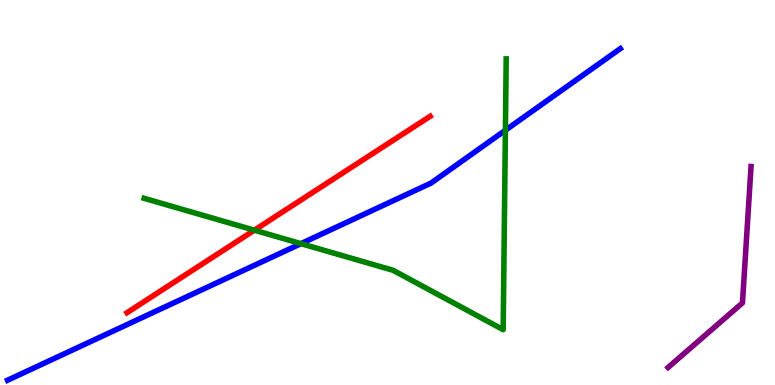[{'lines': ['blue', 'red'], 'intersections': []}, {'lines': ['green', 'red'], 'intersections': [{'x': 3.28, 'y': 4.02}]}, {'lines': ['purple', 'red'], 'intersections': []}, {'lines': ['blue', 'green'], 'intersections': [{'x': 3.88, 'y': 3.67}, {'x': 6.52, 'y': 6.62}]}, {'lines': ['blue', 'purple'], 'intersections': []}, {'lines': ['green', 'purple'], 'intersections': []}]